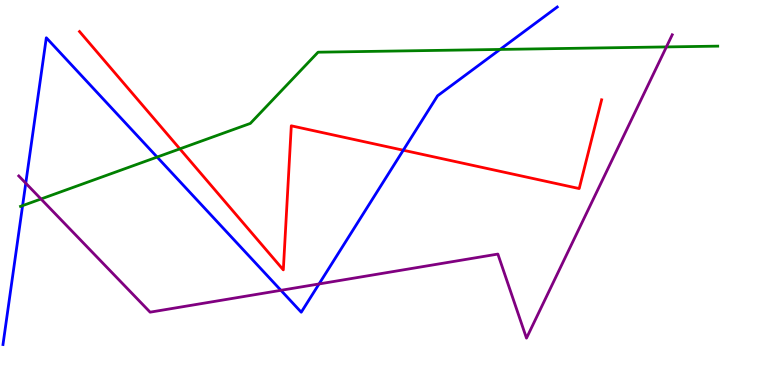[{'lines': ['blue', 'red'], 'intersections': [{'x': 5.2, 'y': 6.1}]}, {'lines': ['green', 'red'], 'intersections': [{'x': 2.32, 'y': 6.13}]}, {'lines': ['purple', 'red'], 'intersections': []}, {'lines': ['blue', 'green'], 'intersections': [{'x': 0.292, 'y': 4.66}, {'x': 2.03, 'y': 5.92}, {'x': 6.45, 'y': 8.72}]}, {'lines': ['blue', 'purple'], 'intersections': [{'x': 0.332, 'y': 5.24}, {'x': 3.62, 'y': 2.46}, {'x': 4.12, 'y': 2.62}]}, {'lines': ['green', 'purple'], 'intersections': [{'x': 0.529, 'y': 4.83}, {'x': 8.6, 'y': 8.78}]}]